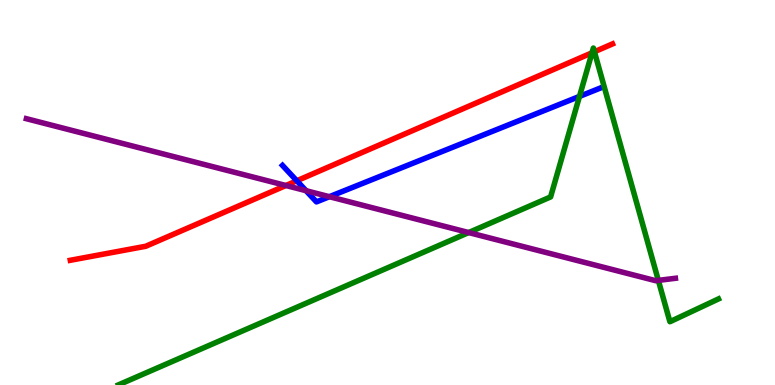[{'lines': ['blue', 'red'], 'intersections': [{'x': 3.83, 'y': 5.3}]}, {'lines': ['green', 'red'], 'intersections': [{'x': 7.64, 'y': 8.63}, {'x': 7.67, 'y': 8.66}]}, {'lines': ['purple', 'red'], 'intersections': [{'x': 3.69, 'y': 5.18}]}, {'lines': ['blue', 'green'], 'intersections': [{'x': 7.48, 'y': 7.5}]}, {'lines': ['blue', 'purple'], 'intersections': [{'x': 3.95, 'y': 5.05}, {'x': 4.25, 'y': 4.89}]}, {'lines': ['green', 'purple'], 'intersections': [{'x': 6.05, 'y': 3.96}, {'x': 8.49, 'y': 2.72}]}]